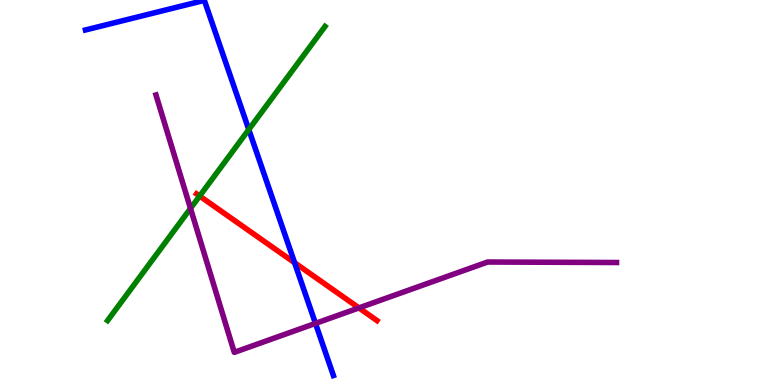[{'lines': ['blue', 'red'], 'intersections': [{'x': 3.8, 'y': 3.18}]}, {'lines': ['green', 'red'], 'intersections': [{'x': 2.58, 'y': 4.91}]}, {'lines': ['purple', 'red'], 'intersections': [{'x': 4.63, 'y': 2.0}]}, {'lines': ['blue', 'green'], 'intersections': [{'x': 3.21, 'y': 6.63}]}, {'lines': ['blue', 'purple'], 'intersections': [{'x': 4.07, 'y': 1.6}]}, {'lines': ['green', 'purple'], 'intersections': [{'x': 2.46, 'y': 4.59}]}]